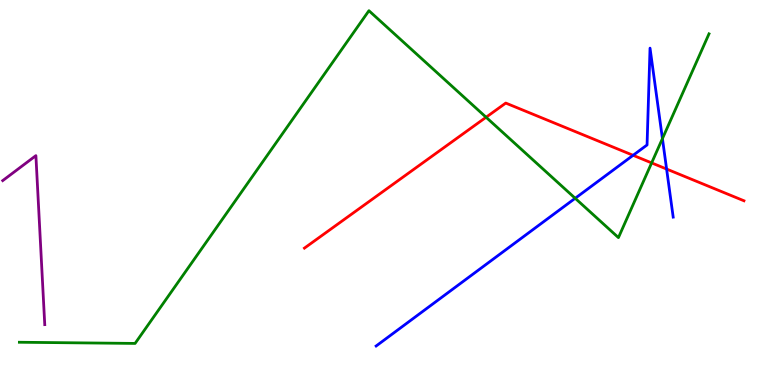[{'lines': ['blue', 'red'], 'intersections': [{'x': 8.17, 'y': 5.97}, {'x': 8.6, 'y': 5.61}]}, {'lines': ['green', 'red'], 'intersections': [{'x': 6.27, 'y': 6.95}, {'x': 8.41, 'y': 5.77}]}, {'lines': ['purple', 'red'], 'intersections': []}, {'lines': ['blue', 'green'], 'intersections': [{'x': 7.42, 'y': 4.85}, {'x': 8.55, 'y': 6.4}]}, {'lines': ['blue', 'purple'], 'intersections': []}, {'lines': ['green', 'purple'], 'intersections': []}]